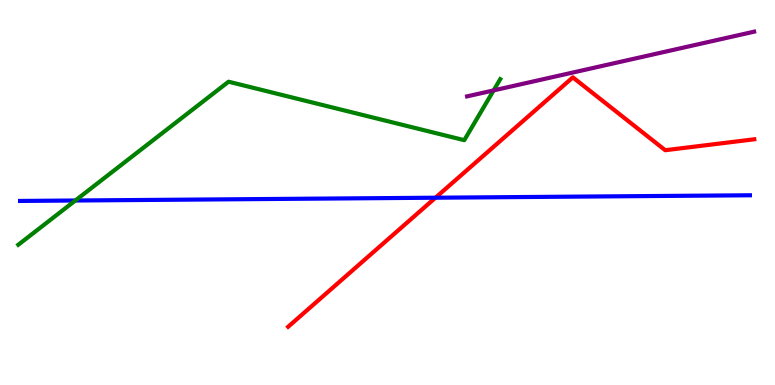[{'lines': ['blue', 'red'], 'intersections': [{'x': 5.62, 'y': 4.86}]}, {'lines': ['green', 'red'], 'intersections': []}, {'lines': ['purple', 'red'], 'intersections': []}, {'lines': ['blue', 'green'], 'intersections': [{'x': 0.972, 'y': 4.79}]}, {'lines': ['blue', 'purple'], 'intersections': []}, {'lines': ['green', 'purple'], 'intersections': [{'x': 6.37, 'y': 7.65}]}]